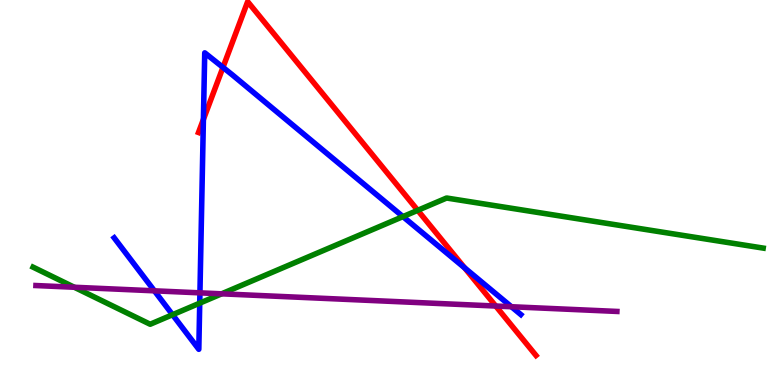[{'lines': ['blue', 'red'], 'intersections': [{'x': 2.62, 'y': 6.9}, {'x': 2.88, 'y': 8.25}, {'x': 5.99, 'y': 3.04}]}, {'lines': ['green', 'red'], 'intersections': [{'x': 5.39, 'y': 4.54}]}, {'lines': ['purple', 'red'], 'intersections': [{'x': 6.4, 'y': 2.05}]}, {'lines': ['blue', 'green'], 'intersections': [{'x': 2.23, 'y': 1.83}, {'x': 2.58, 'y': 2.13}, {'x': 5.2, 'y': 4.37}]}, {'lines': ['blue', 'purple'], 'intersections': [{'x': 1.99, 'y': 2.45}, {'x': 2.58, 'y': 2.39}, {'x': 6.6, 'y': 2.03}]}, {'lines': ['green', 'purple'], 'intersections': [{'x': 0.959, 'y': 2.54}, {'x': 2.86, 'y': 2.37}]}]